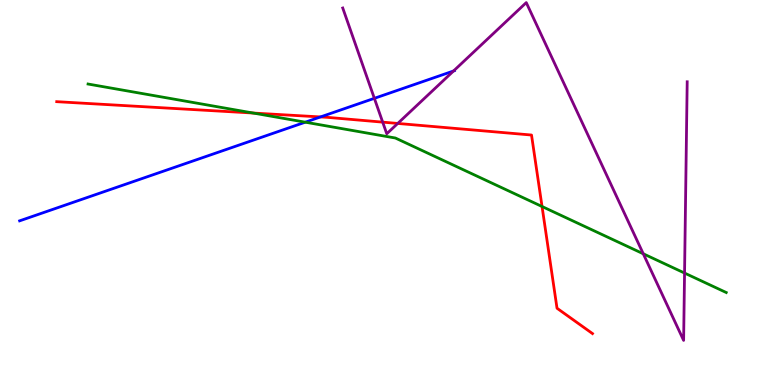[{'lines': ['blue', 'red'], 'intersections': [{'x': 4.14, 'y': 6.96}]}, {'lines': ['green', 'red'], 'intersections': [{'x': 3.27, 'y': 7.06}, {'x': 6.99, 'y': 4.64}]}, {'lines': ['purple', 'red'], 'intersections': [{'x': 4.94, 'y': 6.83}, {'x': 5.13, 'y': 6.79}]}, {'lines': ['blue', 'green'], 'intersections': [{'x': 3.94, 'y': 6.83}]}, {'lines': ['blue', 'purple'], 'intersections': [{'x': 4.83, 'y': 7.45}, {'x': 5.85, 'y': 8.16}]}, {'lines': ['green', 'purple'], 'intersections': [{'x': 8.3, 'y': 3.41}, {'x': 8.83, 'y': 2.91}]}]